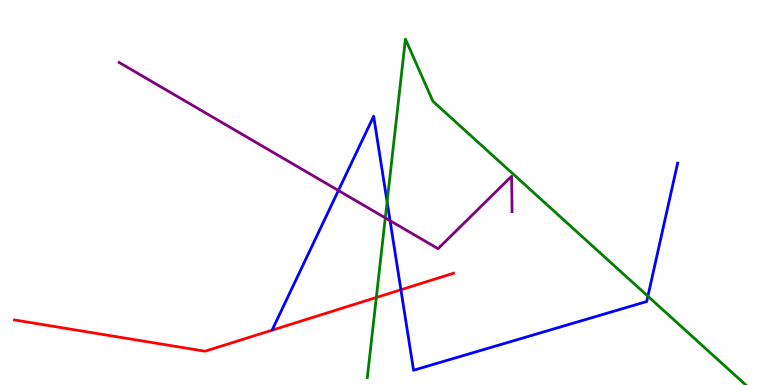[{'lines': ['blue', 'red'], 'intersections': [{'x': 5.17, 'y': 2.47}]}, {'lines': ['green', 'red'], 'intersections': [{'x': 4.86, 'y': 2.27}]}, {'lines': ['purple', 'red'], 'intersections': []}, {'lines': ['blue', 'green'], 'intersections': [{'x': 4.99, 'y': 4.76}, {'x': 8.36, 'y': 2.31}]}, {'lines': ['blue', 'purple'], 'intersections': [{'x': 4.37, 'y': 5.05}, {'x': 5.03, 'y': 4.27}]}, {'lines': ['green', 'purple'], 'intersections': [{'x': 4.97, 'y': 4.34}]}]